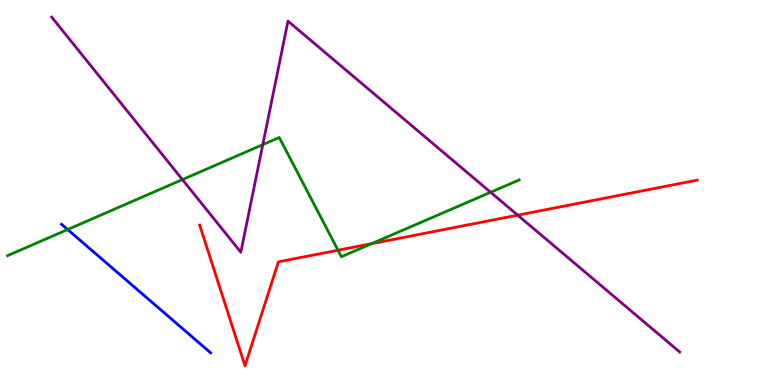[{'lines': ['blue', 'red'], 'intersections': []}, {'lines': ['green', 'red'], 'intersections': [{'x': 4.36, 'y': 3.5}, {'x': 4.8, 'y': 3.67}]}, {'lines': ['purple', 'red'], 'intersections': [{'x': 6.68, 'y': 4.41}]}, {'lines': ['blue', 'green'], 'intersections': [{'x': 0.873, 'y': 4.04}]}, {'lines': ['blue', 'purple'], 'intersections': []}, {'lines': ['green', 'purple'], 'intersections': [{'x': 2.35, 'y': 5.33}, {'x': 3.39, 'y': 6.24}, {'x': 6.33, 'y': 5.01}]}]